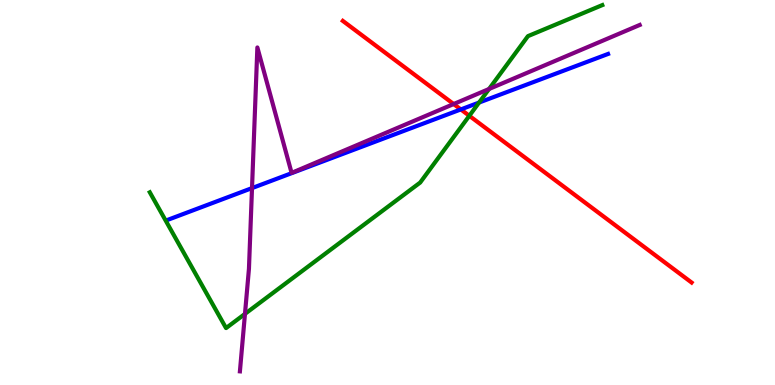[{'lines': ['blue', 'red'], 'intersections': [{'x': 5.95, 'y': 7.16}]}, {'lines': ['green', 'red'], 'intersections': [{'x': 6.06, 'y': 6.99}]}, {'lines': ['purple', 'red'], 'intersections': [{'x': 5.85, 'y': 7.3}]}, {'lines': ['blue', 'green'], 'intersections': [{'x': 6.18, 'y': 7.34}]}, {'lines': ['blue', 'purple'], 'intersections': [{'x': 3.25, 'y': 5.11}]}, {'lines': ['green', 'purple'], 'intersections': [{'x': 3.16, 'y': 1.85}, {'x': 6.31, 'y': 7.69}]}]